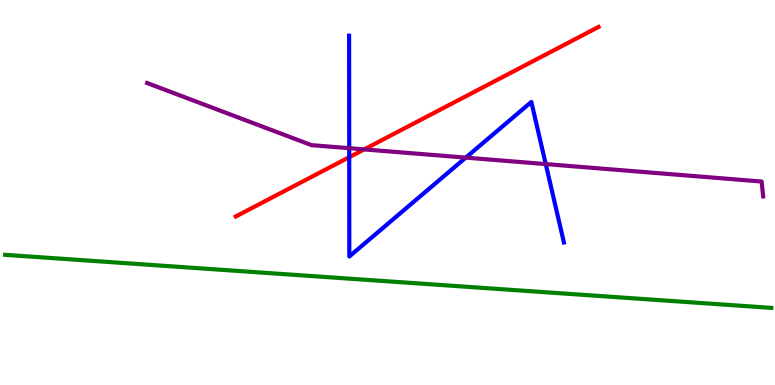[{'lines': ['blue', 'red'], 'intersections': [{'x': 4.51, 'y': 5.92}]}, {'lines': ['green', 'red'], 'intersections': []}, {'lines': ['purple', 'red'], 'intersections': [{'x': 4.7, 'y': 6.12}]}, {'lines': ['blue', 'green'], 'intersections': []}, {'lines': ['blue', 'purple'], 'intersections': [{'x': 4.51, 'y': 6.15}, {'x': 6.01, 'y': 5.91}, {'x': 7.04, 'y': 5.74}]}, {'lines': ['green', 'purple'], 'intersections': []}]